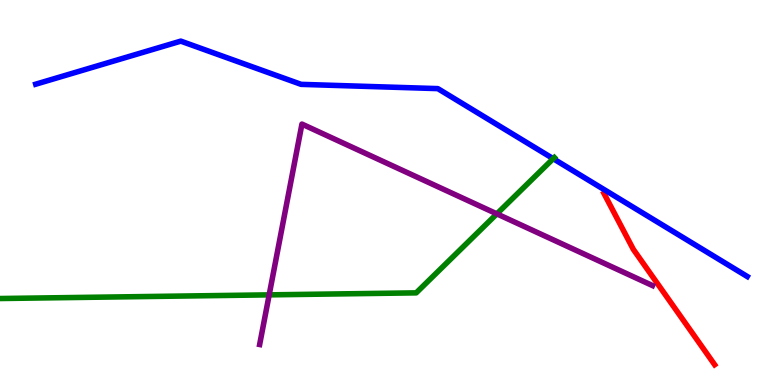[{'lines': ['blue', 'red'], 'intersections': []}, {'lines': ['green', 'red'], 'intersections': []}, {'lines': ['purple', 'red'], 'intersections': []}, {'lines': ['blue', 'green'], 'intersections': [{'x': 7.14, 'y': 5.88}]}, {'lines': ['blue', 'purple'], 'intersections': []}, {'lines': ['green', 'purple'], 'intersections': [{'x': 3.47, 'y': 2.34}, {'x': 6.41, 'y': 4.45}]}]